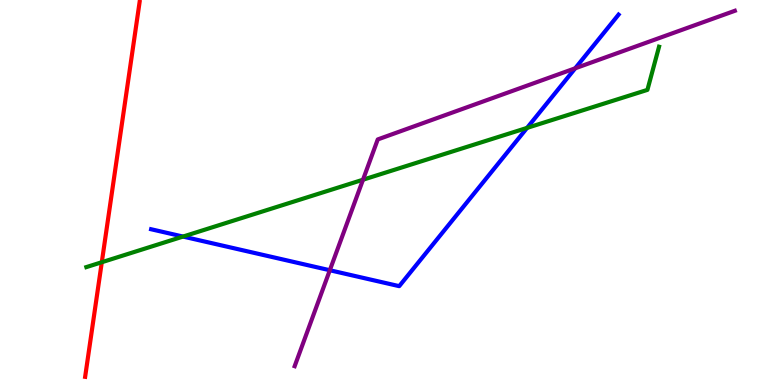[{'lines': ['blue', 'red'], 'intersections': []}, {'lines': ['green', 'red'], 'intersections': [{'x': 1.31, 'y': 3.19}]}, {'lines': ['purple', 'red'], 'intersections': []}, {'lines': ['blue', 'green'], 'intersections': [{'x': 2.36, 'y': 3.86}, {'x': 6.8, 'y': 6.68}]}, {'lines': ['blue', 'purple'], 'intersections': [{'x': 4.26, 'y': 2.98}, {'x': 7.42, 'y': 8.23}]}, {'lines': ['green', 'purple'], 'intersections': [{'x': 4.68, 'y': 5.33}]}]